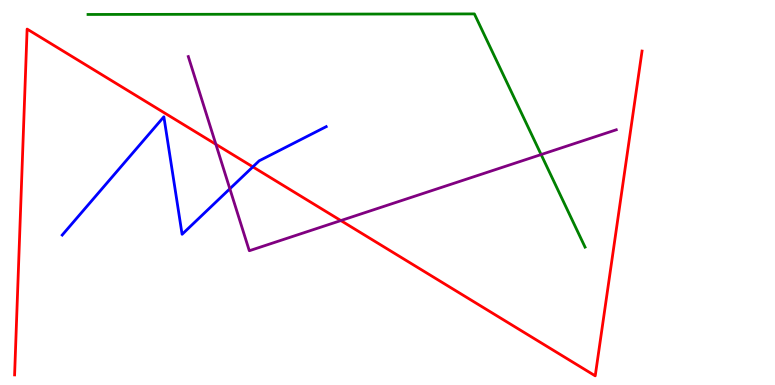[{'lines': ['blue', 'red'], 'intersections': [{'x': 3.26, 'y': 5.67}]}, {'lines': ['green', 'red'], 'intersections': []}, {'lines': ['purple', 'red'], 'intersections': [{'x': 2.79, 'y': 6.25}, {'x': 4.4, 'y': 4.27}]}, {'lines': ['blue', 'green'], 'intersections': []}, {'lines': ['blue', 'purple'], 'intersections': [{'x': 2.97, 'y': 5.1}]}, {'lines': ['green', 'purple'], 'intersections': [{'x': 6.98, 'y': 5.99}]}]